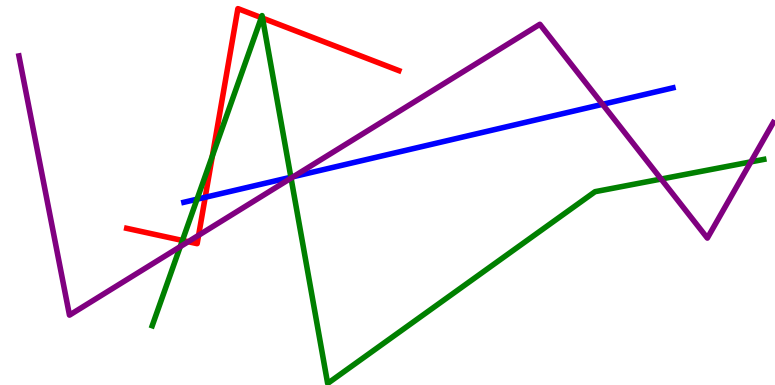[{'lines': ['blue', 'red'], 'intersections': [{'x': 2.65, 'y': 4.88}]}, {'lines': ['green', 'red'], 'intersections': [{'x': 2.35, 'y': 3.75}, {'x': 2.74, 'y': 5.95}, {'x': 3.37, 'y': 9.54}, {'x': 3.39, 'y': 9.53}]}, {'lines': ['purple', 'red'], 'intersections': [{'x': 2.43, 'y': 3.72}, {'x': 2.56, 'y': 3.89}]}, {'lines': ['blue', 'green'], 'intersections': [{'x': 2.54, 'y': 4.83}, {'x': 3.75, 'y': 5.4}]}, {'lines': ['blue', 'purple'], 'intersections': [{'x': 3.79, 'y': 5.41}, {'x': 7.78, 'y': 7.29}]}, {'lines': ['green', 'purple'], 'intersections': [{'x': 2.33, 'y': 3.59}, {'x': 3.76, 'y': 5.37}, {'x': 8.53, 'y': 5.35}, {'x': 9.69, 'y': 5.8}]}]